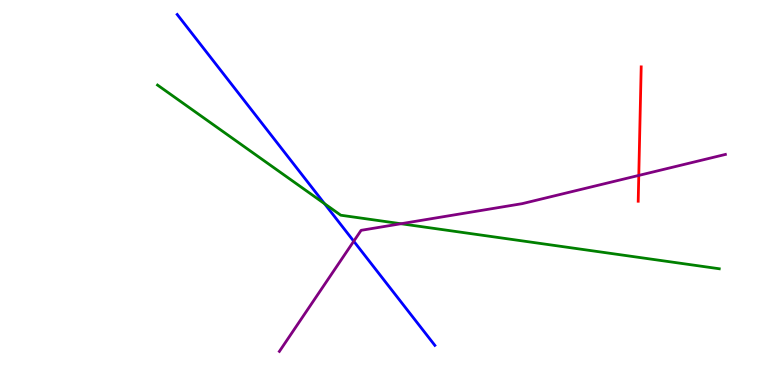[{'lines': ['blue', 'red'], 'intersections': []}, {'lines': ['green', 'red'], 'intersections': []}, {'lines': ['purple', 'red'], 'intersections': [{'x': 8.24, 'y': 5.44}]}, {'lines': ['blue', 'green'], 'intersections': [{'x': 4.19, 'y': 4.71}]}, {'lines': ['blue', 'purple'], 'intersections': [{'x': 4.56, 'y': 3.73}]}, {'lines': ['green', 'purple'], 'intersections': [{'x': 5.17, 'y': 4.19}]}]